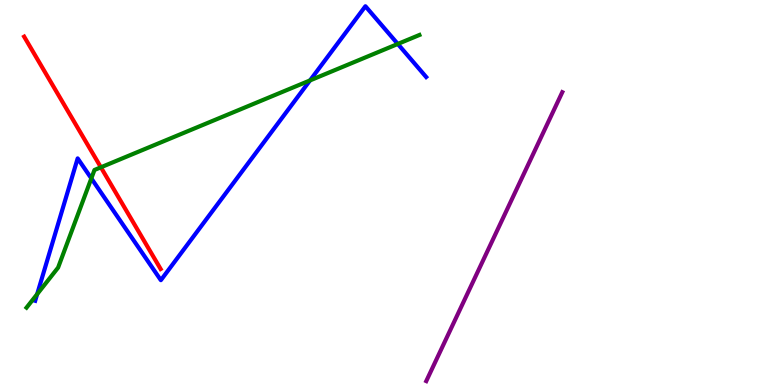[{'lines': ['blue', 'red'], 'intersections': []}, {'lines': ['green', 'red'], 'intersections': [{'x': 1.3, 'y': 5.65}]}, {'lines': ['purple', 'red'], 'intersections': []}, {'lines': ['blue', 'green'], 'intersections': [{'x': 0.48, 'y': 2.36}, {'x': 1.18, 'y': 5.37}, {'x': 4.0, 'y': 7.91}, {'x': 5.13, 'y': 8.86}]}, {'lines': ['blue', 'purple'], 'intersections': []}, {'lines': ['green', 'purple'], 'intersections': []}]